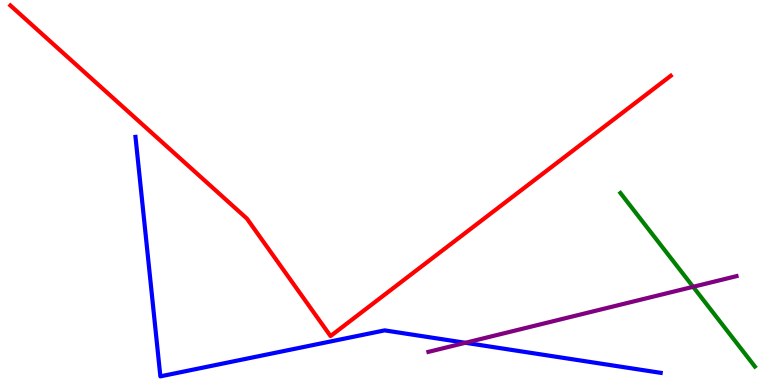[{'lines': ['blue', 'red'], 'intersections': []}, {'lines': ['green', 'red'], 'intersections': []}, {'lines': ['purple', 'red'], 'intersections': []}, {'lines': ['blue', 'green'], 'intersections': []}, {'lines': ['blue', 'purple'], 'intersections': [{'x': 6.0, 'y': 1.1}]}, {'lines': ['green', 'purple'], 'intersections': [{'x': 8.94, 'y': 2.55}]}]